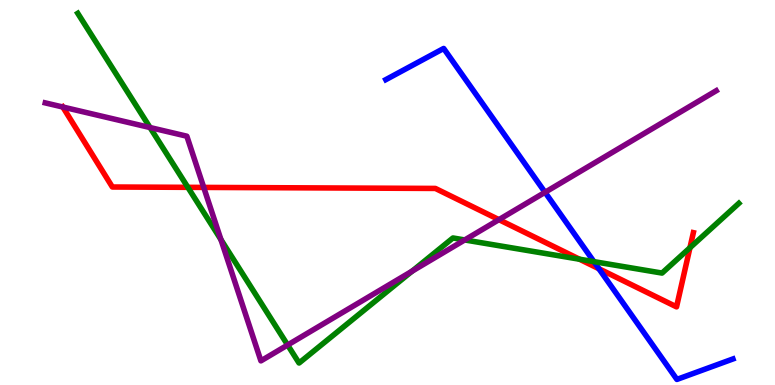[{'lines': ['blue', 'red'], 'intersections': [{'x': 7.73, 'y': 3.02}]}, {'lines': ['green', 'red'], 'intersections': [{'x': 2.42, 'y': 5.13}, {'x': 7.48, 'y': 3.27}, {'x': 8.9, 'y': 3.57}]}, {'lines': ['purple', 'red'], 'intersections': [{'x': 0.811, 'y': 7.22}, {'x': 2.63, 'y': 5.13}, {'x': 6.44, 'y': 4.29}]}, {'lines': ['blue', 'green'], 'intersections': [{'x': 7.66, 'y': 3.2}]}, {'lines': ['blue', 'purple'], 'intersections': [{'x': 7.03, 'y': 5.01}]}, {'lines': ['green', 'purple'], 'intersections': [{'x': 1.94, 'y': 6.69}, {'x': 2.85, 'y': 3.78}, {'x': 3.71, 'y': 1.04}, {'x': 5.32, 'y': 2.96}, {'x': 6.0, 'y': 3.77}]}]